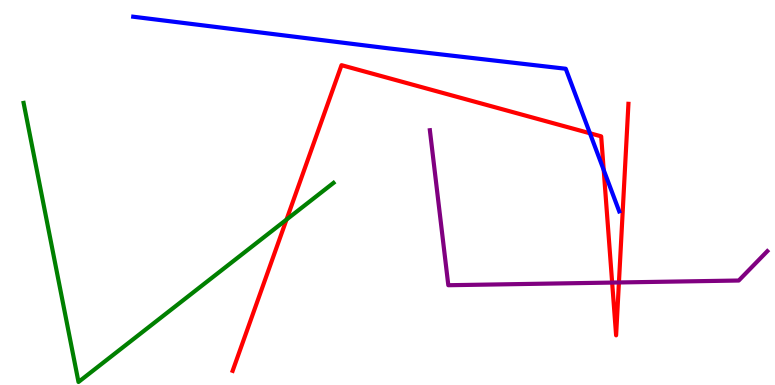[{'lines': ['blue', 'red'], 'intersections': [{'x': 7.61, 'y': 6.54}, {'x': 7.79, 'y': 5.58}]}, {'lines': ['green', 'red'], 'intersections': [{'x': 3.7, 'y': 4.3}]}, {'lines': ['purple', 'red'], 'intersections': [{'x': 7.9, 'y': 2.66}, {'x': 7.99, 'y': 2.66}]}, {'lines': ['blue', 'green'], 'intersections': []}, {'lines': ['blue', 'purple'], 'intersections': []}, {'lines': ['green', 'purple'], 'intersections': []}]